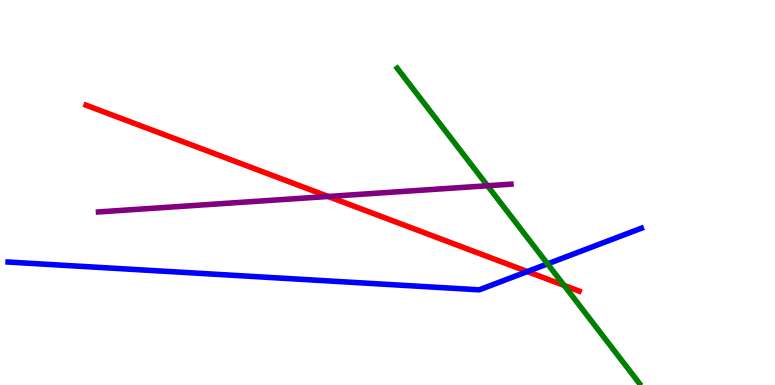[{'lines': ['blue', 'red'], 'intersections': [{'x': 6.8, 'y': 2.95}]}, {'lines': ['green', 'red'], 'intersections': [{'x': 7.28, 'y': 2.59}]}, {'lines': ['purple', 'red'], 'intersections': [{'x': 4.23, 'y': 4.9}]}, {'lines': ['blue', 'green'], 'intersections': [{'x': 7.07, 'y': 3.15}]}, {'lines': ['blue', 'purple'], 'intersections': []}, {'lines': ['green', 'purple'], 'intersections': [{'x': 6.29, 'y': 5.18}]}]